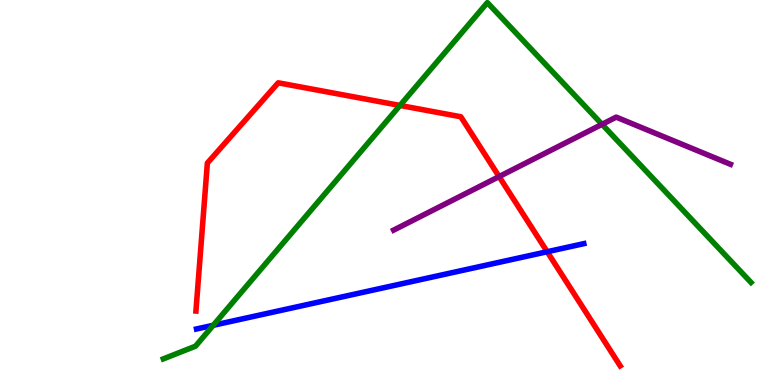[{'lines': ['blue', 'red'], 'intersections': [{'x': 7.06, 'y': 3.46}]}, {'lines': ['green', 'red'], 'intersections': [{'x': 5.16, 'y': 7.26}]}, {'lines': ['purple', 'red'], 'intersections': [{'x': 6.44, 'y': 5.41}]}, {'lines': ['blue', 'green'], 'intersections': [{'x': 2.75, 'y': 1.55}]}, {'lines': ['blue', 'purple'], 'intersections': []}, {'lines': ['green', 'purple'], 'intersections': [{'x': 7.77, 'y': 6.77}]}]